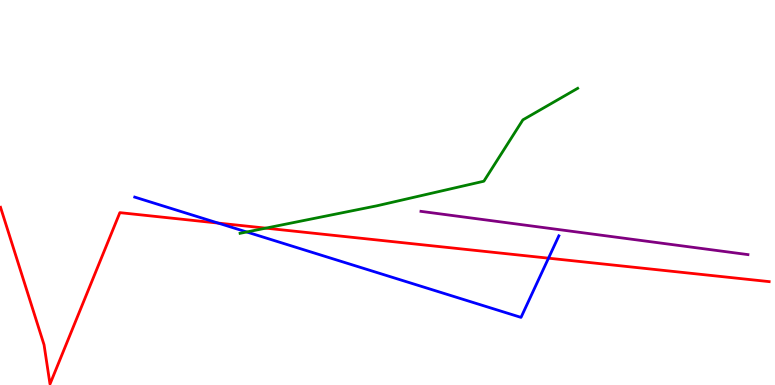[{'lines': ['blue', 'red'], 'intersections': [{'x': 2.81, 'y': 4.21}, {'x': 7.08, 'y': 3.29}]}, {'lines': ['green', 'red'], 'intersections': [{'x': 3.43, 'y': 4.07}]}, {'lines': ['purple', 'red'], 'intersections': []}, {'lines': ['blue', 'green'], 'intersections': [{'x': 3.18, 'y': 3.97}]}, {'lines': ['blue', 'purple'], 'intersections': []}, {'lines': ['green', 'purple'], 'intersections': []}]